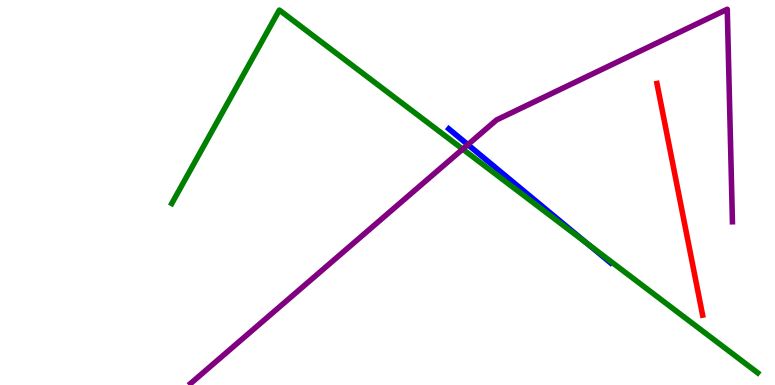[{'lines': ['blue', 'red'], 'intersections': []}, {'lines': ['green', 'red'], 'intersections': []}, {'lines': ['purple', 'red'], 'intersections': []}, {'lines': ['blue', 'green'], 'intersections': [{'x': 7.58, 'y': 3.67}]}, {'lines': ['blue', 'purple'], 'intersections': [{'x': 6.04, 'y': 6.24}]}, {'lines': ['green', 'purple'], 'intersections': [{'x': 5.97, 'y': 6.13}]}]